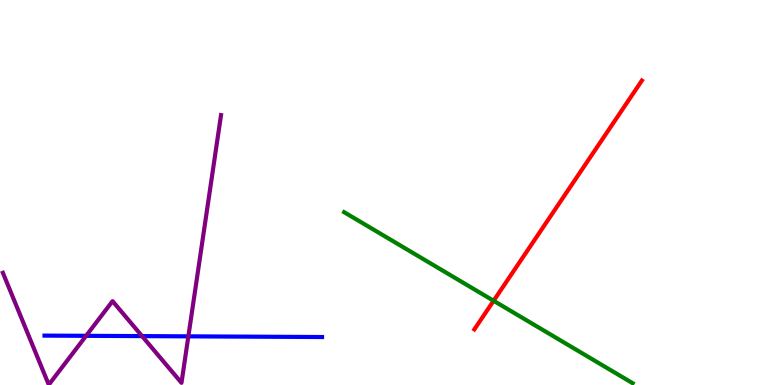[{'lines': ['blue', 'red'], 'intersections': []}, {'lines': ['green', 'red'], 'intersections': [{'x': 6.37, 'y': 2.19}]}, {'lines': ['purple', 'red'], 'intersections': []}, {'lines': ['blue', 'green'], 'intersections': []}, {'lines': ['blue', 'purple'], 'intersections': [{'x': 1.11, 'y': 1.28}, {'x': 1.83, 'y': 1.27}, {'x': 2.43, 'y': 1.26}]}, {'lines': ['green', 'purple'], 'intersections': []}]